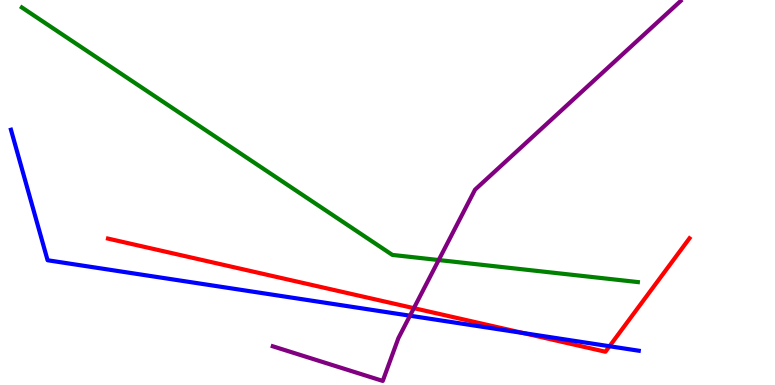[{'lines': ['blue', 'red'], 'intersections': [{'x': 6.75, 'y': 1.35}, {'x': 7.86, 'y': 1.01}]}, {'lines': ['green', 'red'], 'intersections': []}, {'lines': ['purple', 'red'], 'intersections': [{'x': 5.34, 'y': 2.0}]}, {'lines': ['blue', 'green'], 'intersections': []}, {'lines': ['blue', 'purple'], 'intersections': [{'x': 5.29, 'y': 1.8}]}, {'lines': ['green', 'purple'], 'intersections': [{'x': 5.66, 'y': 3.25}]}]